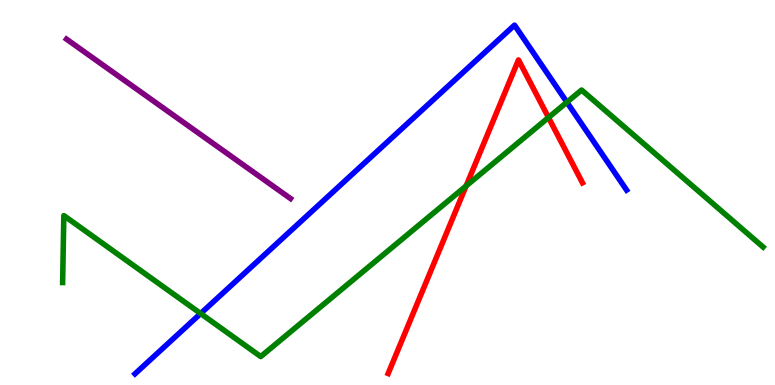[{'lines': ['blue', 'red'], 'intersections': []}, {'lines': ['green', 'red'], 'intersections': [{'x': 6.01, 'y': 5.17}, {'x': 7.08, 'y': 6.95}]}, {'lines': ['purple', 'red'], 'intersections': []}, {'lines': ['blue', 'green'], 'intersections': [{'x': 2.59, 'y': 1.86}, {'x': 7.32, 'y': 7.34}]}, {'lines': ['blue', 'purple'], 'intersections': []}, {'lines': ['green', 'purple'], 'intersections': []}]